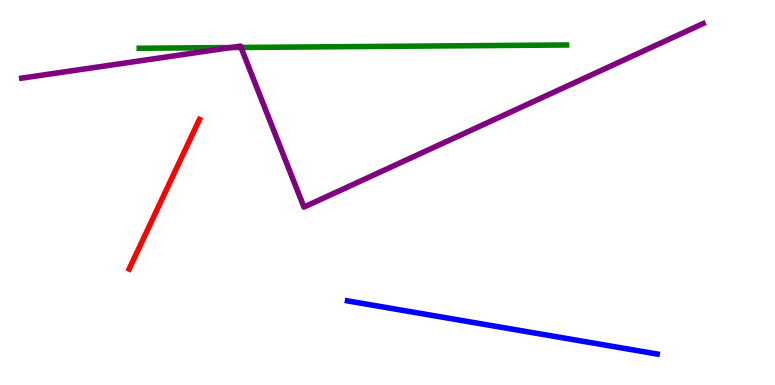[{'lines': ['blue', 'red'], 'intersections': []}, {'lines': ['green', 'red'], 'intersections': []}, {'lines': ['purple', 'red'], 'intersections': []}, {'lines': ['blue', 'green'], 'intersections': []}, {'lines': ['blue', 'purple'], 'intersections': []}, {'lines': ['green', 'purple'], 'intersections': [{'x': 2.98, 'y': 8.76}, {'x': 3.11, 'y': 8.77}]}]